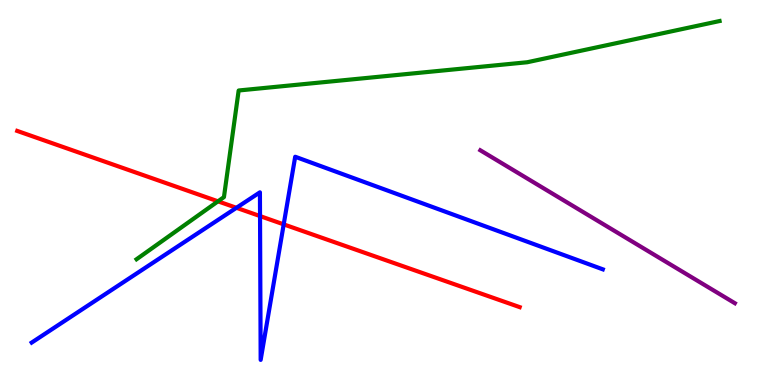[{'lines': ['blue', 'red'], 'intersections': [{'x': 3.05, 'y': 4.6}, {'x': 3.36, 'y': 4.39}, {'x': 3.66, 'y': 4.17}]}, {'lines': ['green', 'red'], 'intersections': [{'x': 2.81, 'y': 4.77}]}, {'lines': ['purple', 'red'], 'intersections': []}, {'lines': ['blue', 'green'], 'intersections': []}, {'lines': ['blue', 'purple'], 'intersections': []}, {'lines': ['green', 'purple'], 'intersections': []}]